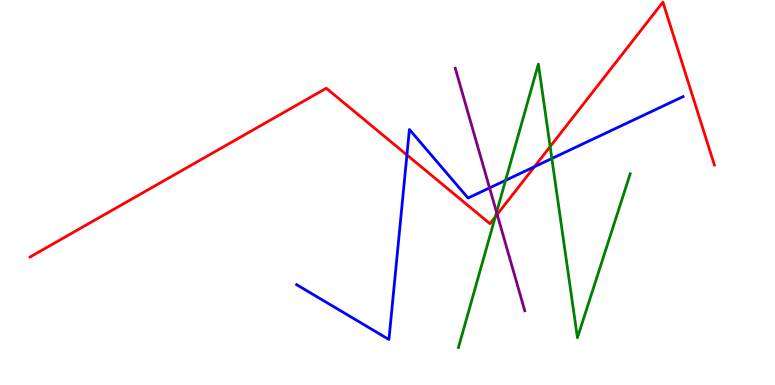[{'lines': ['blue', 'red'], 'intersections': [{'x': 5.25, 'y': 5.97}, {'x': 6.9, 'y': 5.67}]}, {'lines': ['green', 'red'], 'intersections': [{'x': 6.39, 'y': 4.37}, {'x': 7.1, 'y': 6.19}]}, {'lines': ['purple', 'red'], 'intersections': [{'x': 6.42, 'y': 4.43}]}, {'lines': ['blue', 'green'], 'intersections': [{'x': 6.52, 'y': 5.32}, {'x': 7.12, 'y': 5.88}]}, {'lines': ['blue', 'purple'], 'intersections': [{'x': 6.32, 'y': 5.12}]}, {'lines': ['green', 'purple'], 'intersections': [{'x': 6.41, 'y': 4.49}]}]